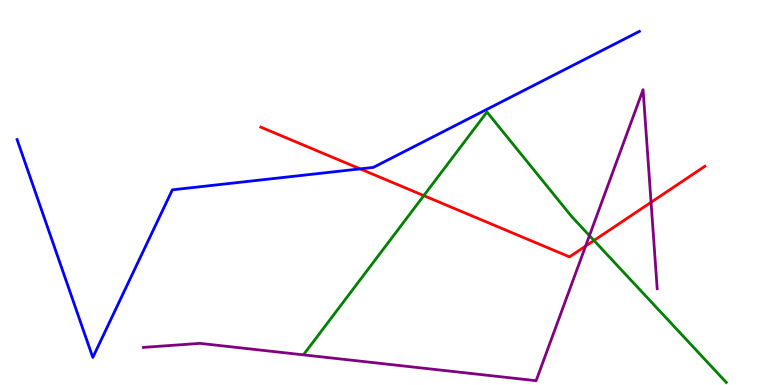[{'lines': ['blue', 'red'], 'intersections': [{'x': 4.65, 'y': 5.61}]}, {'lines': ['green', 'red'], 'intersections': [{'x': 5.47, 'y': 4.92}, {'x': 7.66, 'y': 3.75}]}, {'lines': ['purple', 'red'], 'intersections': [{'x': 7.56, 'y': 3.61}, {'x': 8.4, 'y': 4.75}]}, {'lines': ['blue', 'green'], 'intersections': []}, {'lines': ['blue', 'purple'], 'intersections': []}, {'lines': ['green', 'purple'], 'intersections': [{'x': 7.61, 'y': 3.88}]}]